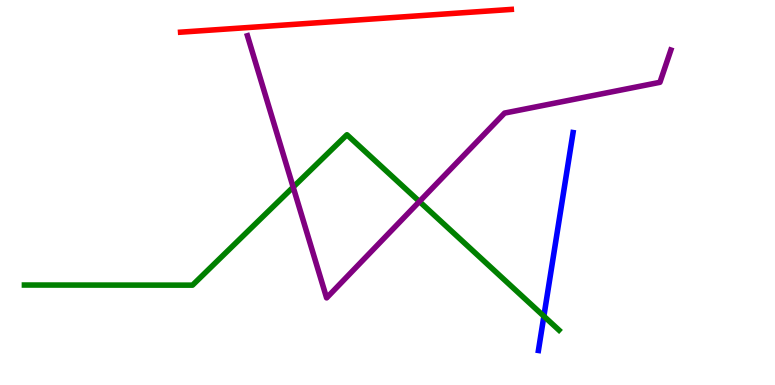[{'lines': ['blue', 'red'], 'intersections': []}, {'lines': ['green', 'red'], 'intersections': []}, {'lines': ['purple', 'red'], 'intersections': []}, {'lines': ['blue', 'green'], 'intersections': [{'x': 7.02, 'y': 1.79}]}, {'lines': ['blue', 'purple'], 'intersections': []}, {'lines': ['green', 'purple'], 'intersections': [{'x': 3.78, 'y': 5.14}, {'x': 5.41, 'y': 4.77}]}]